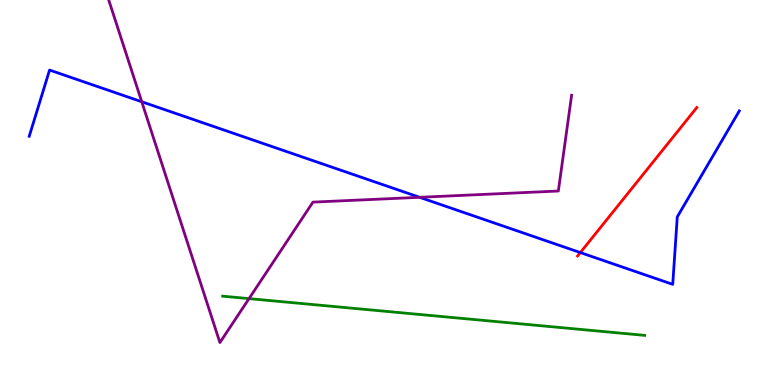[{'lines': ['blue', 'red'], 'intersections': [{'x': 7.49, 'y': 3.44}]}, {'lines': ['green', 'red'], 'intersections': []}, {'lines': ['purple', 'red'], 'intersections': []}, {'lines': ['blue', 'green'], 'intersections': []}, {'lines': ['blue', 'purple'], 'intersections': [{'x': 1.83, 'y': 7.36}, {'x': 5.41, 'y': 4.88}]}, {'lines': ['green', 'purple'], 'intersections': [{'x': 3.21, 'y': 2.24}]}]